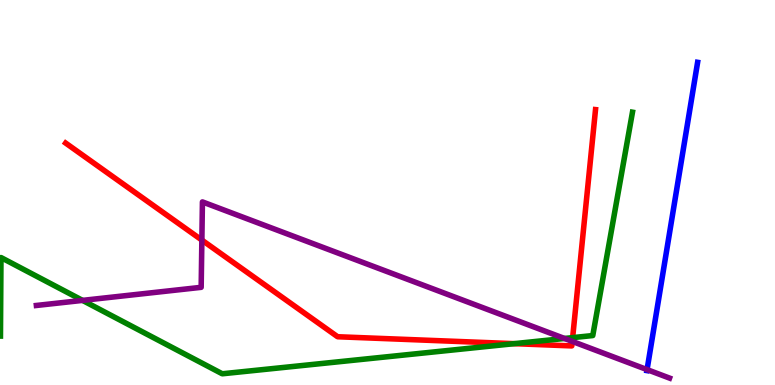[{'lines': ['blue', 'red'], 'intersections': []}, {'lines': ['green', 'red'], 'intersections': [{'x': 6.64, 'y': 1.07}, {'x': 7.39, 'y': 1.23}]}, {'lines': ['purple', 'red'], 'intersections': [{'x': 2.6, 'y': 3.76}, {'x': 7.38, 'y': 1.13}]}, {'lines': ['blue', 'green'], 'intersections': []}, {'lines': ['blue', 'purple'], 'intersections': [{'x': 8.35, 'y': 0.4}]}, {'lines': ['green', 'purple'], 'intersections': [{'x': 1.07, 'y': 2.2}, {'x': 7.28, 'y': 1.21}]}]